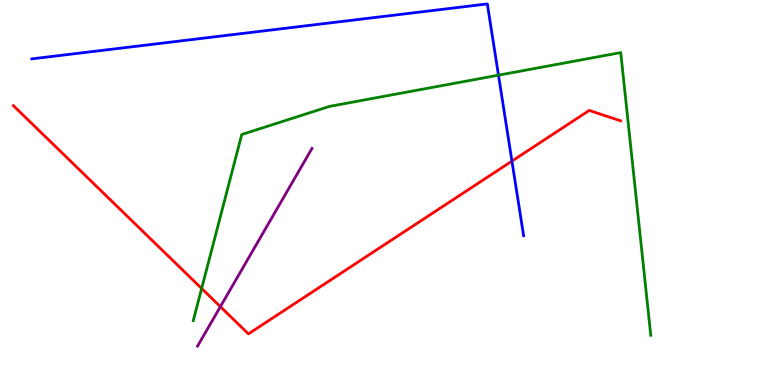[{'lines': ['blue', 'red'], 'intersections': [{'x': 6.61, 'y': 5.82}]}, {'lines': ['green', 'red'], 'intersections': [{'x': 2.6, 'y': 2.51}]}, {'lines': ['purple', 'red'], 'intersections': [{'x': 2.84, 'y': 2.03}]}, {'lines': ['blue', 'green'], 'intersections': [{'x': 6.43, 'y': 8.05}]}, {'lines': ['blue', 'purple'], 'intersections': []}, {'lines': ['green', 'purple'], 'intersections': []}]